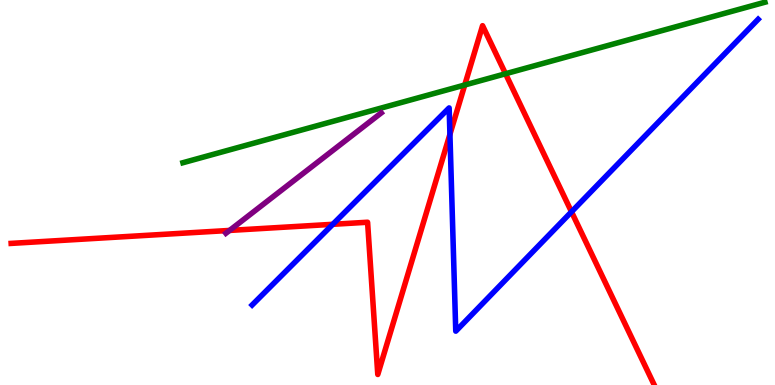[{'lines': ['blue', 'red'], 'intersections': [{'x': 4.29, 'y': 4.17}, {'x': 5.81, 'y': 6.51}, {'x': 7.37, 'y': 4.5}]}, {'lines': ['green', 'red'], 'intersections': [{'x': 6.0, 'y': 7.79}, {'x': 6.52, 'y': 8.08}]}, {'lines': ['purple', 'red'], 'intersections': [{'x': 2.96, 'y': 4.01}]}, {'lines': ['blue', 'green'], 'intersections': []}, {'lines': ['blue', 'purple'], 'intersections': []}, {'lines': ['green', 'purple'], 'intersections': []}]